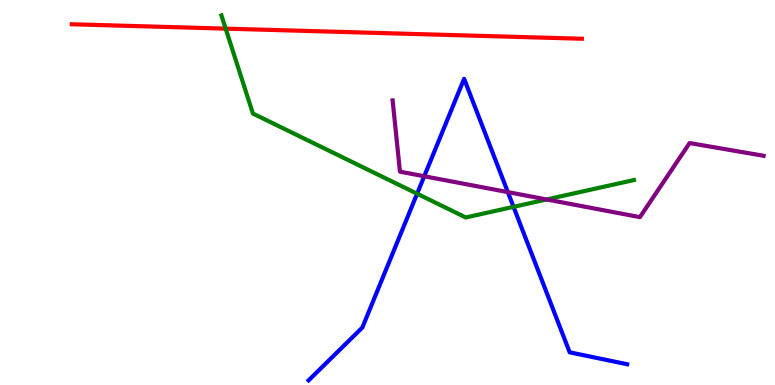[{'lines': ['blue', 'red'], 'intersections': []}, {'lines': ['green', 'red'], 'intersections': [{'x': 2.91, 'y': 9.26}]}, {'lines': ['purple', 'red'], 'intersections': []}, {'lines': ['blue', 'green'], 'intersections': [{'x': 5.38, 'y': 4.97}, {'x': 6.63, 'y': 4.63}]}, {'lines': ['blue', 'purple'], 'intersections': [{'x': 5.47, 'y': 5.42}, {'x': 6.55, 'y': 5.01}]}, {'lines': ['green', 'purple'], 'intersections': [{'x': 7.05, 'y': 4.82}]}]